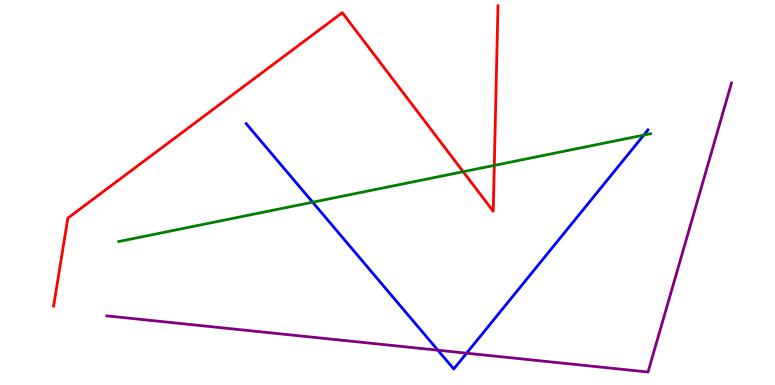[{'lines': ['blue', 'red'], 'intersections': []}, {'lines': ['green', 'red'], 'intersections': [{'x': 5.98, 'y': 5.54}, {'x': 6.38, 'y': 5.7}]}, {'lines': ['purple', 'red'], 'intersections': []}, {'lines': ['blue', 'green'], 'intersections': [{'x': 4.03, 'y': 4.75}, {'x': 8.31, 'y': 6.49}]}, {'lines': ['blue', 'purple'], 'intersections': [{'x': 5.65, 'y': 0.904}, {'x': 6.02, 'y': 0.826}]}, {'lines': ['green', 'purple'], 'intersections': []}]